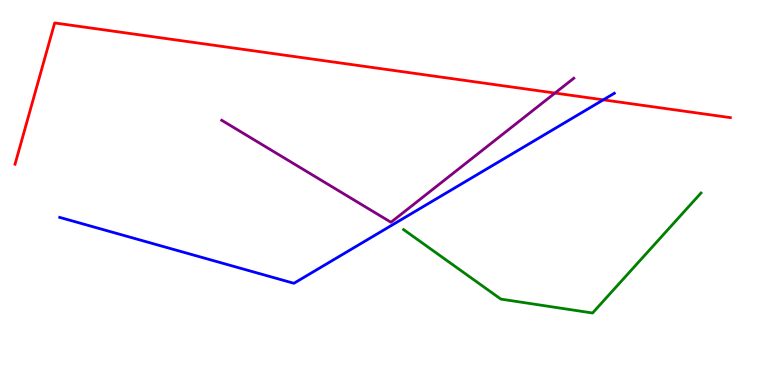[{'lines': ['blue', 'red'], 'intersections': [{'x': 7.78, 'y': 7.41}]}, {'lines': ['green', 'red'], 'intersections': []}, {'lines': ['purple', 'red'], 'intersections': [{'x': 7.16, 'y': 7.58}]}, {'lines': ['blue', 'green'], 'intersections': []}, {'lines': ['blue', 'purple'], 'intersections': []}, {'lines': ['green', 'purple'], 'intersections': []}]